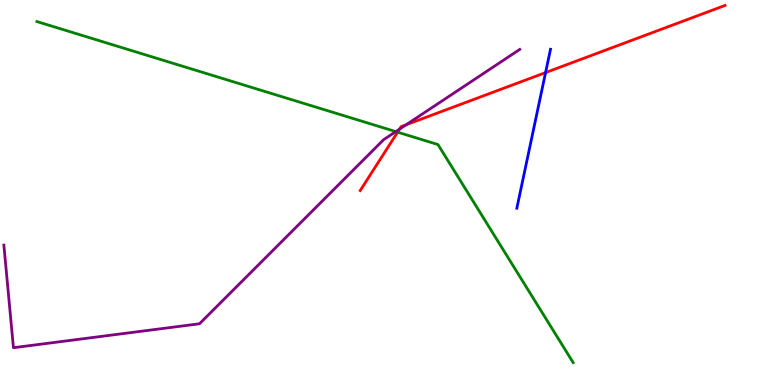[{'lines': ['blue', 'red'], 'intersections': [{'x': 7.04, 'y': 8.11}]}, {'lines': ['green', 'red'], 'intersections': [{'x': 5.13, 'y': 6.57}]}, {'lines': ['purple', 'red'], 'intersections': [{'x': 5.16, 'y': 6.65}, {'x': 5.24, 'y': 6.76}]}, {'lines': ['blue', 'green'], 'intersections': []}, {'lines': ['blue', 'purple'], 'intersections': []}, {'lines': ['green', 'purple'], 'intersections': [{'x': 5.11, 'y': 6.58}]}]